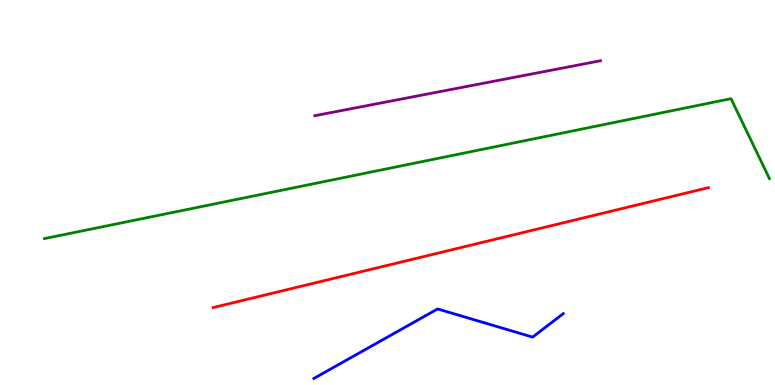[{'lines': ['blue', 'red'], 'intersections': []}, {'lines': ['green', 'red'], 'intersections': []}, {'lines': ['purple', 'red'], 'intersections': []}, {'lines': ['blue', 'green'], 'intersections': []}, {'lines': ['blue', 'purple'], 'intersections': []}, {'lines': ['green', 'purple'], 'intersections': []}]